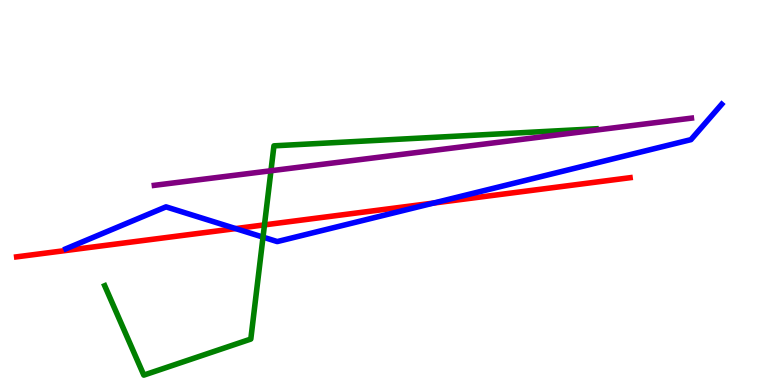[{'lines': ['blue', 'red'], 'intersections': [{'x': 3.04, 'y': 4.06}, {'x': 5.59, 'y': 4.73}]}, {'lines': ['green', 'red'], 'intersections': [{'x': 3.41, 'y': 4.16}]}, {'lines': ['purple', 'red'], 'intersections': []}, {'lines': ['blue', 'green'], 'intersections': [{'x': 3.39, 'y': 3.84}]}, {'lines': ['blue', 'purple'], 'intersections': []}, {'lines': ['green', 'purple'], 'intersections': [{'x': 3.5, 'y': 5.57}]}]